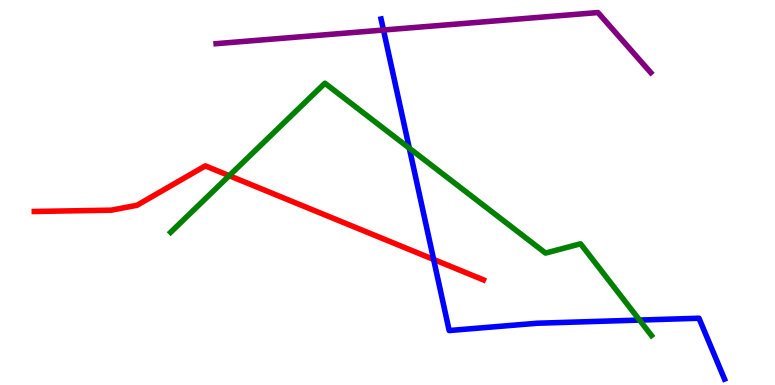[{'lines': ['blue', 'red'], 'intersections': [{'x': 5.6, 'y': 3.26}]}, {'lines': ['green', 'red'], 'intersections': [{'x': 2.96, 'y': 5.44}]}, {'lines': ['purple', 'red'], 'intersections': []}, {'lines': ['blue', 'green'], 'intersections': [{'x': 5.28, 'y': 6.15}, {'x': 8.25, 'y': 1.69}]}, {'lines': ['blue', 'purple'], 'intersections': [{'x': 4.95, 'y': 9.22}]}, {'lines': ['green', 'purple'], 'intersections': []}]